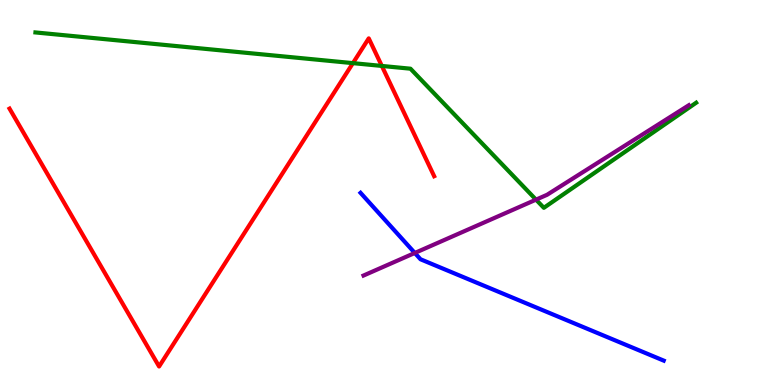[{'lines': ['blue', 'red'], 'intersections': []}, {'lines': ['green', 'red'], 'intersections': [{'x': 4.55, 'y': 8.36}, {'x': 4.93, 'y': 8.29}]}, {'lines': ['purple', 'red'], 'intersections': []}, {'lines': ['blue', 'green'], 'intersections': []}, {'lines': ['blue', 'purple'], 'intersections': [{'x': 5.35, 'y': 3.43}]}, {'lines': ['green', 'purple'], 'intersections': [{'x': 6.92, 'y': 4.81}]}]